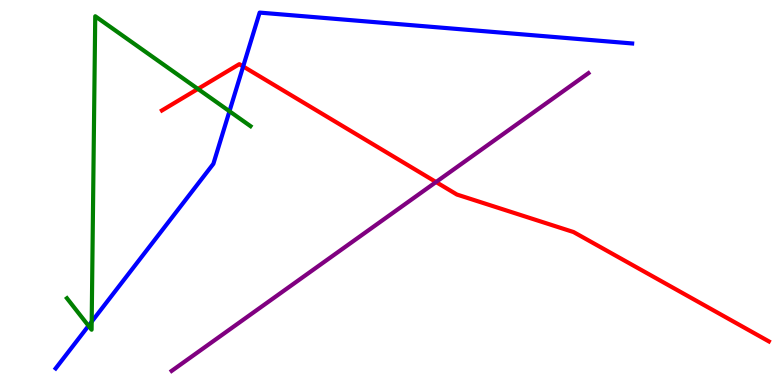[{'lines': ['blue', 'red'], 'intersections': [{'x': 3.14, 'y': 8.27}]}, {'lines': ['green', 'red'], 'intersections': [{'x': 2.55, 'y': 7.69}]}, {'lines': ['purple', 'red'], 'intersections': [{'x': 5.63, 'y': 5.27}]}, {'lines': ['blue', 'green'], 'intersections': [{'x': 1.14, 'y': 1.54}, {'x': 1.18, 'y': 1.64}, {'x': 2.96, 'y': 7.11}]}, {'lines': ['blue', 'purple'], 'intersections': []}, {'lines': ['green', 'purple'], 'intersections': []}]